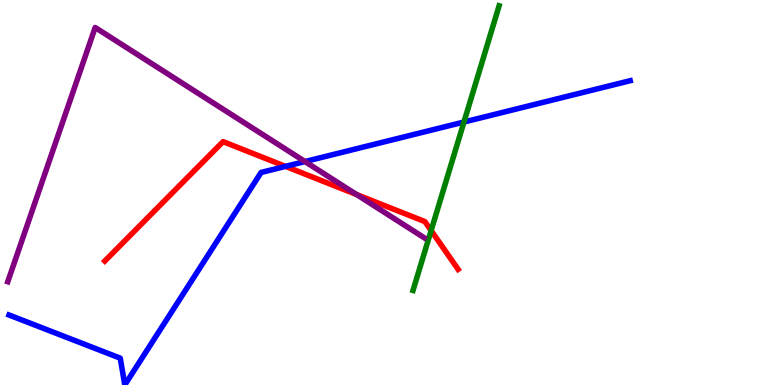[{'lines': ['blue', 'red'], 'intersections': [{'x': 3.68, 'y': 5.68}]}, {'lines': ['green', 'red'], 'intersections': [{'x': 5.56, 'y': 4.01}]}, {'lines': ['purple', 'red'], 'intersections': [{'x': 4.6, 'y': 4.95}]}, {'lines': ['blue', 'green'], 'intersections': [{'x': 5.99, 'y': 6.83}]}, {'lines': ['blue', 'purple'], 'intersections': [{'x': 3.93, 'y': 5.8}]}, {'lines': ['green', 'purple'], 'intersections': []}]